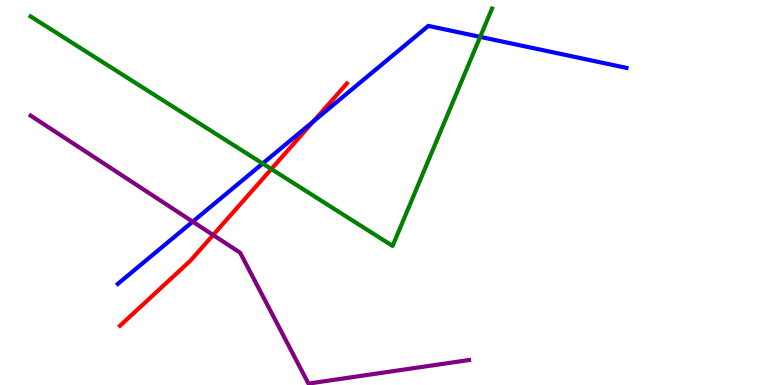[{'lines': ['blue', 'red'], 'intersections': [{'x': 4.05, 'y': 6.85}]}, {'lines': ['green', 'red'], 'intersections': [{'x': 3.5, 'y': 5.61}]}, {'lines': ['purple', 'red'], 'intersections': [{'x': 2.75, 'y': 3.9}]}, {'lines': ['blue', 'green'], 'intersections': [{'x': 3.39, 'y': 5.75}, {'x': 6.2, 'y': 9.04}]}, {'lines': ['blue', 'purple'], 'intersections': [{'x': 2.49, 'y': 4.24}]}, {'lines': ['green', 'purple'], 'intersections': []}]